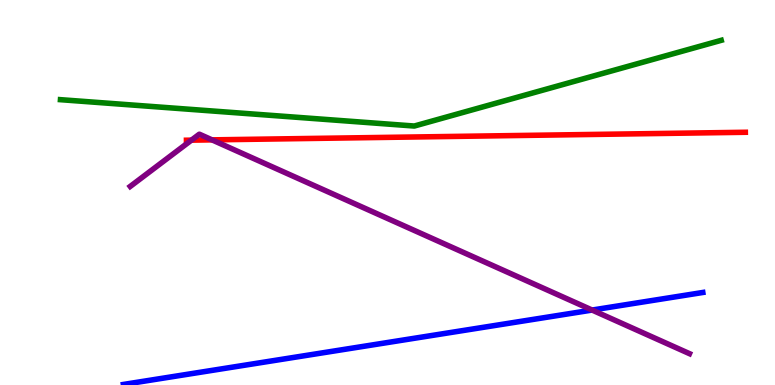[{'lines': ['blue', 'red'], 'intersections': []}, {'lines': ['green', 'red'], 'intersections': []}, {'lines': ['purple', 'red'], 'intersections': [{'x': 2.47, 'y': 6.36}, {'x': 2.74, 'y': 6.37}]}, {'lines': ['blue', 'green'], 'intersections': []}, {'lines': ['blue', 'purple'], 'intersections': [{'x': 7.64, 'y': 1.95}]}, {'lines': ['green', 'purple'], 'intersections': []}]